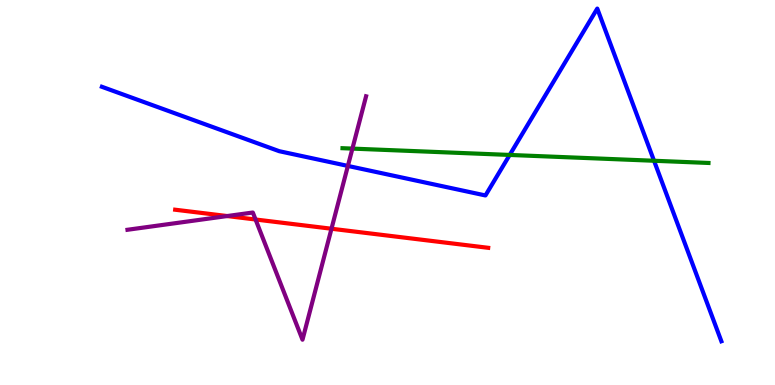[{'lines': ['blue', 'red'], 'intersections': []}, {'lines': ['green', 'red'], 'intersections': []}, {'lines': ['purple', 'red'], 'intersections': [{'x': 2.93, 'y': 4.39}, {'x': 3.3, 'y': 4.3}, {'x': 4.28, 'y': 4.06}]}, {'lines': ['blue', 'green'], 'intersections': [{'x': 6.58, 'y': 5.98}, {'x': 8.44, 'y': 5.82}]}, {'lines': ['blue', 'purple'], 'intersections': [{'x': 4.49, 'y': 5.69}]}, {'lines': ['green', 'purple'], 'intersections': [{'x': 4.55, 'y': 6.14}]}]